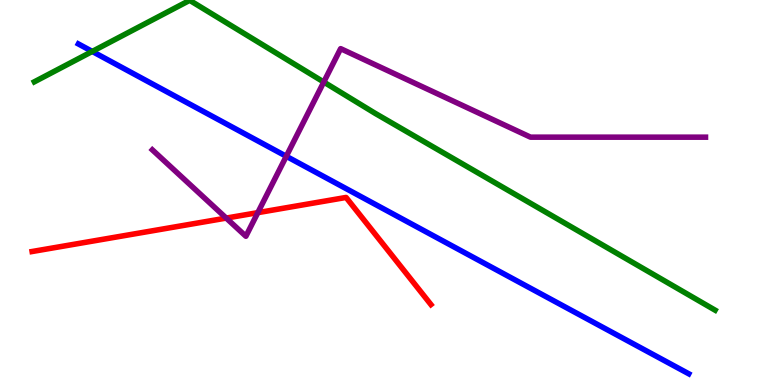[{'lines': ['blue', 'red'], 'intersections': []}, {'lines': ['green', 'red'], 'intersections': []}, {'lines': ['purple', 'red'], 'intersections': [{'x': 2.92, 'y': 4.34}, {'x': 3.33, 'y': 4.48}]}, {'lines': ['blue', 'green'], 'intersections': [{'x': 1.19, 'y': 8.66}]}, {'lines': ['blue', 'purple'], 'intersections': [{'x': 3.69, 'y': 5.94}]}, {'lines': ['green', 'purple'], 'intersections': [{'x': 4.18, 'y': 7.87}]}]